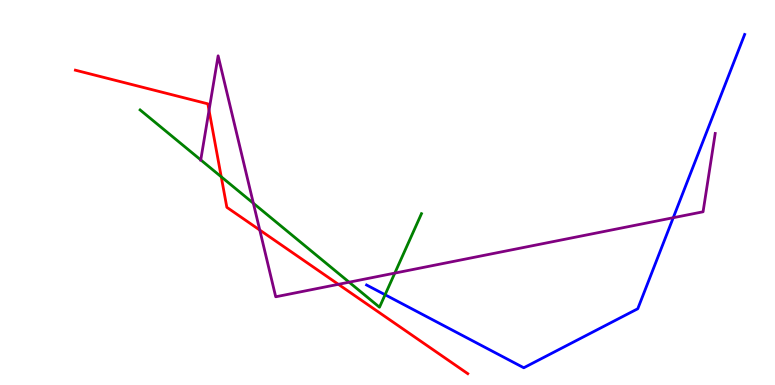[{'lines': ['blue', 'red'], 'intersections': []}, {'lines': ['green', 'red'], 'intersections': [{'x': 2.85, 'y': 5.41}]}, {'lines': ['purple', 'red'], 'intersections': [{'x': 2.7, 'y': 7.13}, {'x': 3.35, 'y': 4.02}, {'x': 4.37, 'y': 2.61}]}, {'lines': ['blue', 'green'], 'intersections': [{'x': 4.97, 'y': 2.34}]}, {'lines': ['blue', 'purple'], 'intersections': [{'x': 8.69, 'y': 4.34}]}, {'lines': ['green', 'purple'], 'intersections': [{'x': 2.59, 'y': 5.85}, {'x': 3.27, 'y': 4.72}, {'x': 4.5, 'y': 2.67}, {'x': 5.09, 'y': 2.91}]}]